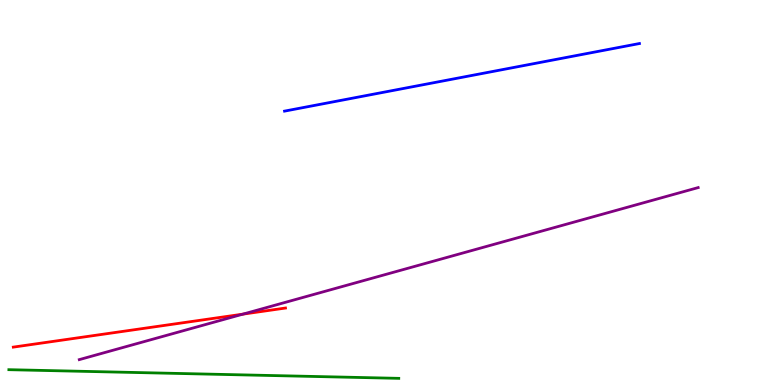[{'lines': ['blue', 'red'], 'intersections': []}, {'lines': ['green', 'red'], 'intersections': []}, {'lines': ['purple', 'red'], 'intersections': [{'x': 3.13, 'y': 1.84}]}, {'lines': ['blue', 'green'], 'intersections': []}, {'lines': ['blue', 'purple'], 'intersections': []}, {'lines': ['green', 'purple'], 'intersections': []}]